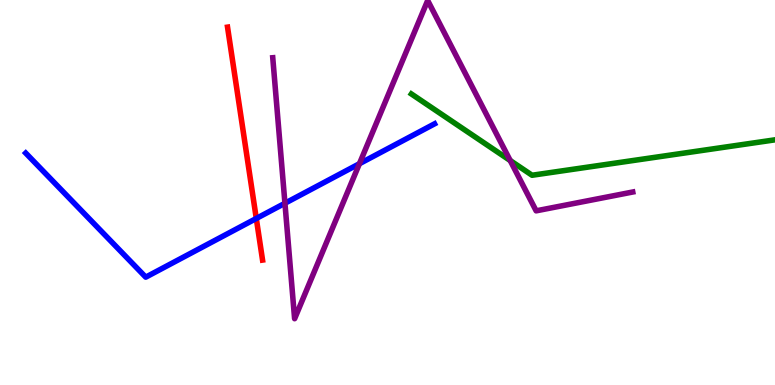[{'lines': ['blue', 'red'], 'intersections': [{'x': 3.31, 'y': 4.33}]}, {'lines': ['green', 'red'], 'intersections': []}, {'lines': ['purple', 'red'], 'intersections': []}, {'lines': ['blue', 'green'], 'intersections': []}, {'lines': ['blue', 'purple'], 'intersections': [{'x': 3.68, 'y': 4.72}, {'x': 4.64, 'y': 5.75}]}, {'lines': ['green', 'purple'], 'intersections': [{'x': 6.58, 'y': 5.83}]}]